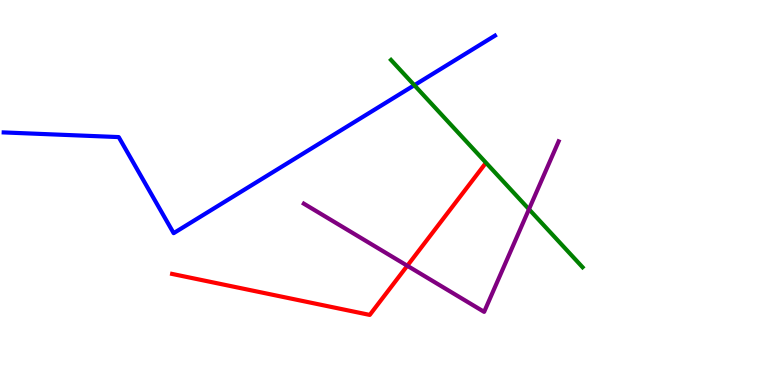[{'lines': ['blue', 'red'], 'intersections': []}, {'lines': ['green', 'red'], 'intersections': []}, {'lines': ['purple', 'red'], 'intersections': [{'x': 5.26, 'y': 3.1}]}, {'lines': ['blue', 'green'], 'intersections': [{'x': 5.35, 'y': 7.79}]}, {'lines': ['blue', 'purple'], 'intersections': []}, {'lines': ['green', 'purple'], 'intersections': [{'x': 6.83, 'y': 4.57}]}]